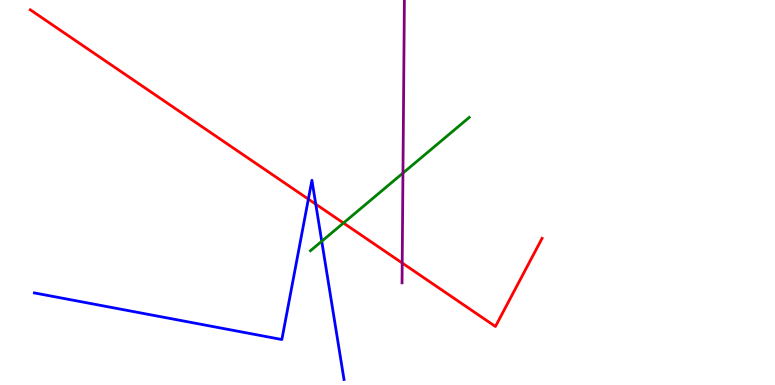[{'lines': ['blue', 'red'], 'intersections': [{'x': 3.98, 'y': 4.83}, {'x': 4.07, 'y': 4.7}]}, {'lines': ['green', 'red'], 'intersections': [{'x': 4.43, 'y': 4.21}]}, {'lines': ['purple', 'red'], 'intersections': [{'x': 5.19, 'y': 3.17}]}, {'lines': ['blue', 'green'], 'intersections': [{'x': 4.15, 'y': 3.73}]}, {'lines': ['blue', 'purple'], 'intersections': []}, {'lines': ['green', 'purple'], 'intersections': [{'x': 5.2, 'y': 5.5}]}]